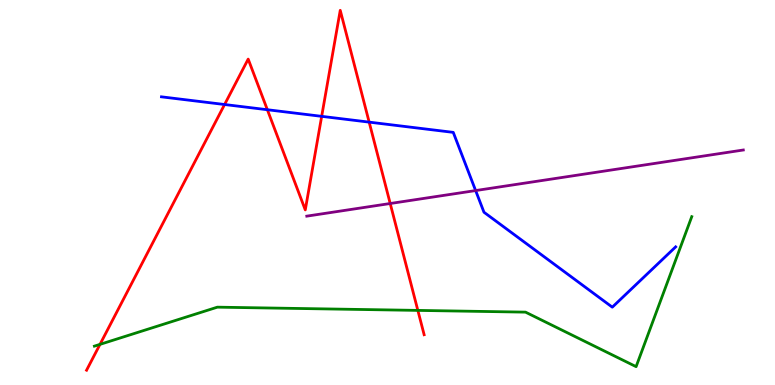[{'lines': ['blue', 'red'], 'intersections': [{'x': 2.9, 'y': 7.29}, {'x': 3.45, 'y': 7.15}, {'x': 4.15, 'y': 6.98}, {'x': 4.76, 'y': 6.83}]}, {'lines': ['green', 'red'], 'intersections': [{'x': 1.29, 'y': 1.06}, {'x': 5.39, 'y': 1.94}]}, {'lines': ['purple', 'red'], 'intersections': [{'x': 5.03, 'y': 4.71}]}, {'lines': ['blue', 'green'], 'intersections': []}, {'lines': ['blue', 'purple'], 'intersections': [{'x': 6.14, 'y': 5.05}]}, {'lines': ['green', 'purple'], 'intersections': []}]